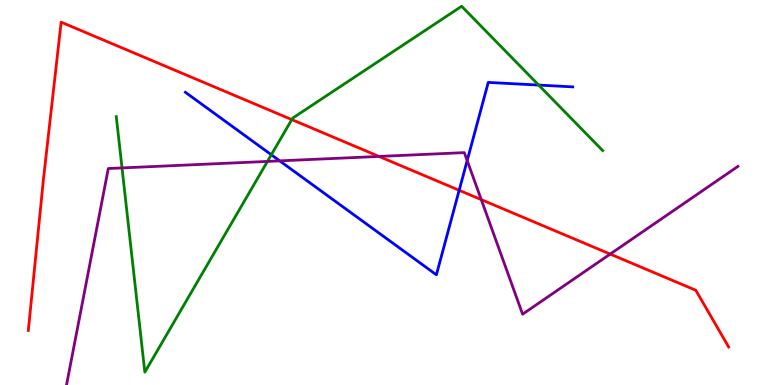[{'lines': ['blue', 'red'], 'intersections': [{'x': 5.92, 'y': 5.06}]}, {'lines': ['green', 'red'], 'intersections': [{'x': 3.76, 'y': 6.89}]}, {'lines': ['purple', 'red'], 'intersections': [{'x': 4.89, 'y': 5.94}, {'x': 6.21, 'y': 4.81}, {'x': 7.87, 'y': 3.4}]}, {'lines': ['blue', 'green'], 'intersections': [{'x': 3.5, 'y': 5.98}, {'x': 6.95, 'y': 7.79}]}, {'lines': ['blue', 'purple'], 'intersections': [{'x': 3.61, 'y': 5.82}, {'x': 6.03, 'y': 5.83}]}, {'lines': ['green', 'purple'], 'intersections': [{'x': 1.57, 'y': 5.64}, {'x': 3.45, 'y': 5.81}]}]